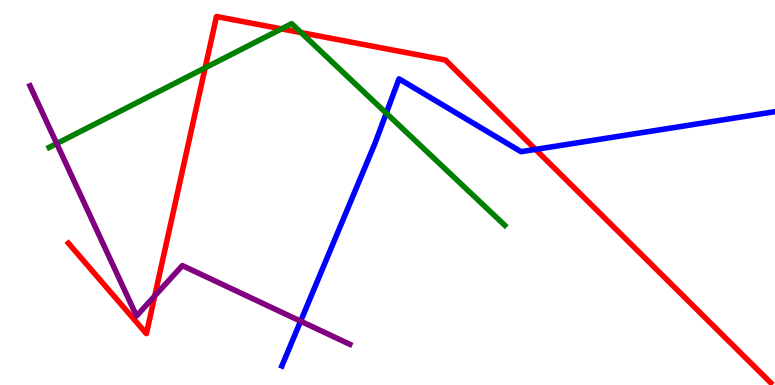[{'lines': ['blue', 'red'], 'intersections': [{'x': 6.91, 'y': 6.12}]}, {'lines': ['green', 'red'], 'intersections': [{'x': 2.65, 'y': 8.24}, {'x': 3.63, 'y': 9.25}, {'x': 3.89, 'y': 9.15}]}, {'lines': ['purple', 'red'], 'intersections': [{'x': 2.0, 'y': 2.31}]}, {'lines': ['blue', 'green'], 'intersections': [{'x': 4.98, 'y': 7.06}]}, {'lines': ['blue', 'purple'], 'intersections': [{'x': 3.88, 'y': 1.66}]}, {'lines': ['green', 'purple'], 'intersections': [{'x': 0.732, 'y': 6.27}]}]